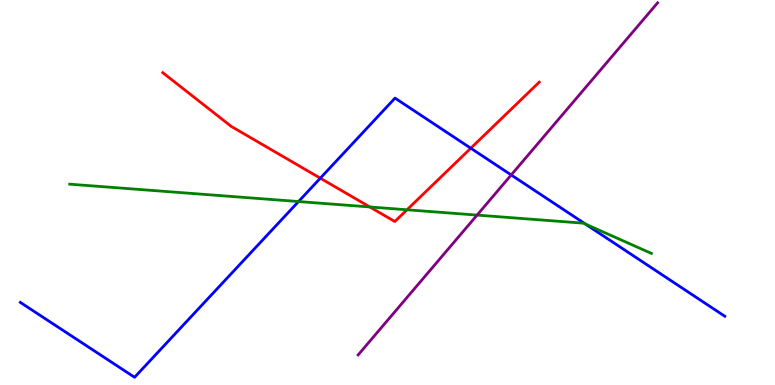[{'lines': ['blue', 'red'], 'intersections': [{'x': 4.13, 'y': 5.37}, {'x': 6.07, 'y': 6.15}]}, {'lines': ['green', 'red'], 'intersections': [{'x': 4.77, 'y': 4.62}, {'x': 5.25, 'y': 4.55}]}, {'lines': ['purple', 'red'], 'intersections': []}, {'lines': ['blue', 'green'], 'intersections': [{'x': 3.85, 'y': 4.77}, {'x': 7.55, 'y': 4.18}]}, {'lines': ['blue', 'purple'], 'intersections': [{'x': 6.6, 'y': 5.46}]}, {'lines': ['green', 'purple'], 'intersections': [{'x': 6.16, 'y': 4.41}]}]